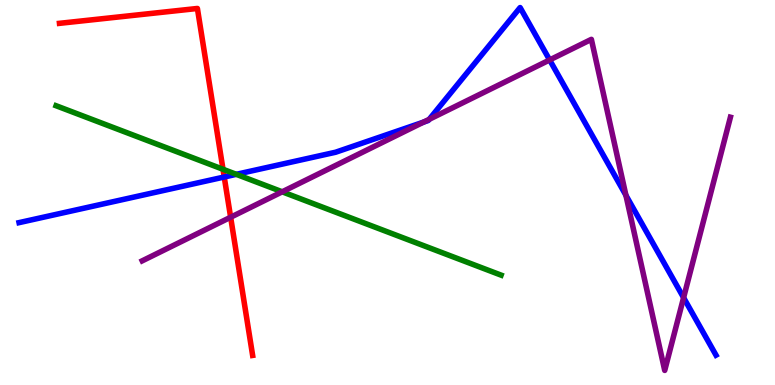[{'lines': ['blue', 'red'], 'intersections': [{'x': 2.89, 'y': 5.4}]}, {'lines': ['green', 'red'], 'intersections': [{'x': 2.88, 'y': 5.6}]}, {'lines': ['purple', 'red'], 'intersections': [{'x': 2.98, 'y': 4.36}]}, {'lines': ['blue', 'green'], 'intersections': [{'x': 3.05, 'y': 5.47}]}, {'lines': ['blue', 'purple'], 'intersections': [{'x': 5.47, 'y': 6.83}, {'x': 5.54, 'y': 6.9}, {'x': 7.09, 'y': 8.44}, {'x': 8.08, 'y': 4.93}, {'x': 8.82, 'y': 2.27}]}, {'lines': ['green', 'purple'], 'intersections': [{'x': 3.64, 'y': 5.02}]}]